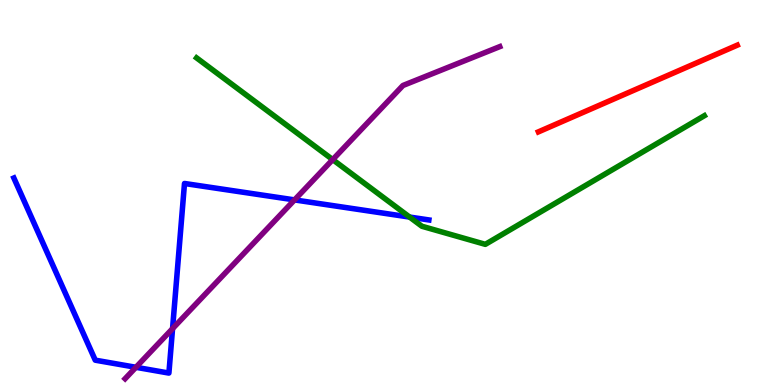[{'lines': ['blue', 'red'], 'intersections': []}, {'lines': ['green', 'red'], 'intersections': []}, {'lines': ['purple', 'red'], 'intersections': []}, {'lines': ['blue', 'green'], 'intersections': [{'x': 5.29, 'y': 4.36}]}, {'lines': ['blue', 'purple'], 'intersections': [{'x': 1.75, 'y': 0.46}, {'x': 2.23, 'y': 1.46}, {'x': 3.8, 'y': 4.81}]}, {'lines': ['green', 'purple'], 'intersections': [{'x': 4.29, 'y': 5.85}]}]